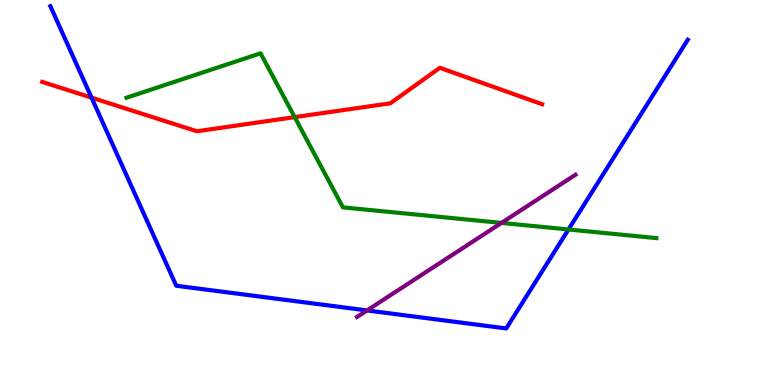[{'lines': ['blue', 'red'], 'intersections': [{'x': 1.18, 'y': 7.46}]}, {'lines': ['green', 'red'], 'intersections': [{'x': 3.8, 'y': 6.96}]}, {'lines': ['purple', 'red'], 'intersections': []}, {'lines': ['blue', 'green'], 'intersections': [{'x': 7.33, 'y': 4.04}]}, {'lines': ['blue', 'purple'], 'intersections': [{'x': 4.74, 'y': 1.94}]}, {'lines': ['green', 'purple'], 'intersections': [{'x': 6.47, 'y': 4.21}]}]